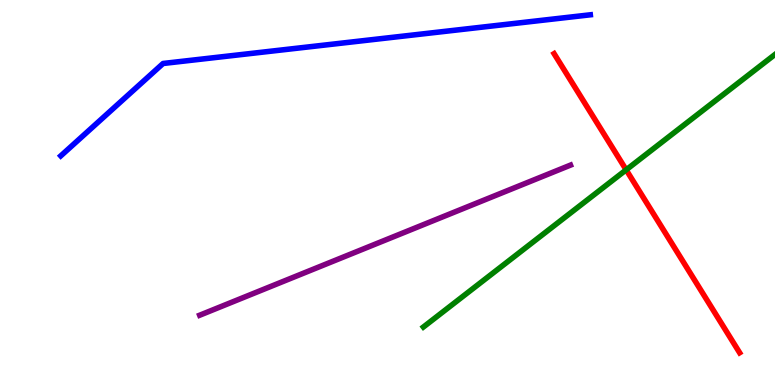[{'lines': ['blue', 'red'], 'intersections': []}, {'lines': ['green', 'red'], 'intersections': [{'x': 8.08, 'y': 5.59}]}, {'lines': ['purple', 'red'], 'intersections': []}, {'lines': ['blue', 'green'], 'intersections': []}, {'lines': ['blue', 'purple'], 'intersections': []}, {'lines': ['green', 'purple'], 'intersections': []}]